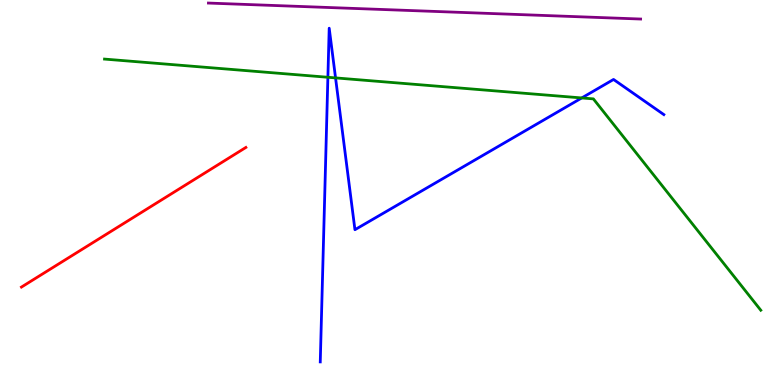[{'lines': ['blue', 'red'], 'intersections': []}, {'lines': ['green', 'red'], 'intersections': []}, {'lines': ['purple', 'red'], 'intersections': []}, {'lines': ['blue', 'green'], 'intersections': [{'x': 4.23, 'y': 7.99}, {'x': 4.33, 'y': 7.98}, {'x': 7.51, 'y': 7.46}]}, {'lines': ['blue', 'purple'], 'intersections': []}, {'lines': ['green', 'purple'], 'intersections': []}]